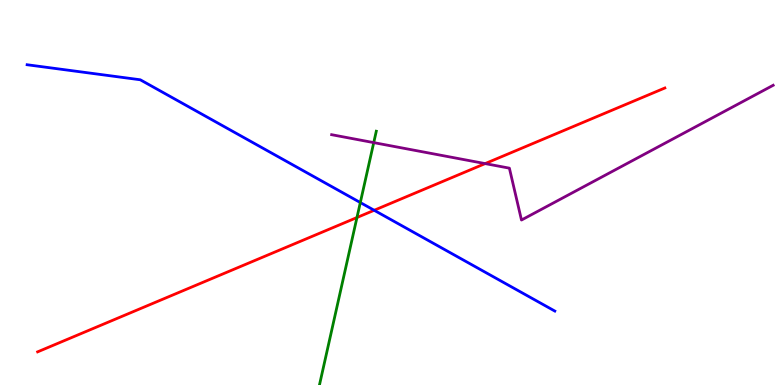[{'lines': ['blue', 'red'], 'intersections': [{'x': 4.83, 'y': 4.54}]}, {'lines': ['green', 'red'], 'intersections': [{'x': 4.61, 'y': 4.35}]}, {'lines': ['purple', 'red'], 'intersections': [{'x': 6.26, 'y': 5.75}]}, {'lines': ['blue', 'green'], 'intersections': [{'x': 4.65, 'y': 4.74}]}, {'lines': ['blue', 'purple'], 'intersections': []}, {'lines': ['green', 'purple'], 'intersections': [{'x': 4.82, 'y': 6.3}]}]